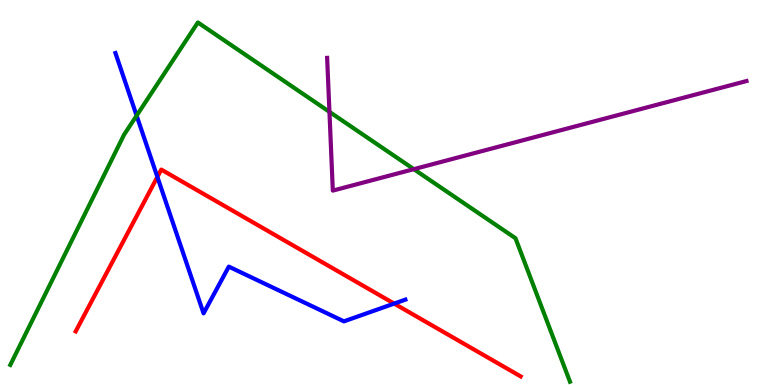[{'lines': ['blue', 'red'], 'intersections': [{'x': 2.03, 'y': 5.4}, {'x': 5.09, 'y': 2.11}]}, {'lines': ['green', 'red'], 'intersections': []}, {'lines': ['purple', 'red'], 'intersections': []}, {'lines': ['blue', 'green'], 'intersections': [{'x': 1.76, 'y': 7.0}]}, {'lines': ['blue', 'purple'], 'intersections': []}, {'lines': ['green', 'purple'], 'intersections': [{'x': 4.25, 'y': 7.09}, {'x': 5.34, 'y': 5.61}]}]